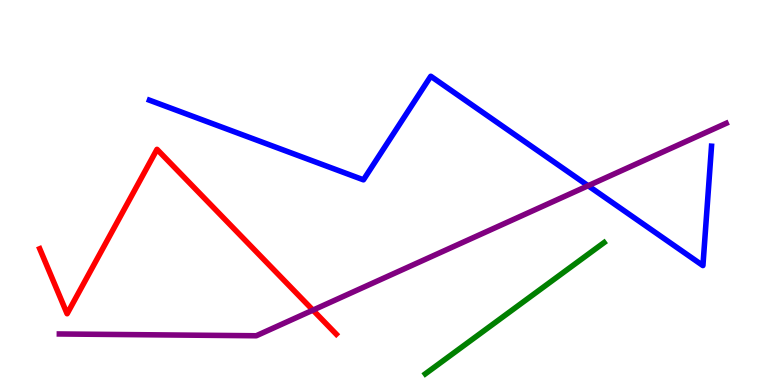[{'lines': ['blue', 'red'], 'intersections': []}, {'lines': ['green', 'red'], 'intersections': []}, {'lines': ['purple', 'red'], 'intersections': [{'x': 4.04, 'y': 1.94}]}, {'lines': ['blue', 'green'], 'intersections': []}, {'lines': ['blue', 'purple'], 'intersections': [{'x': 7.59, 'y': 5.18}]}, {'lines': ['green', 'purple'], 'intersections': []}]